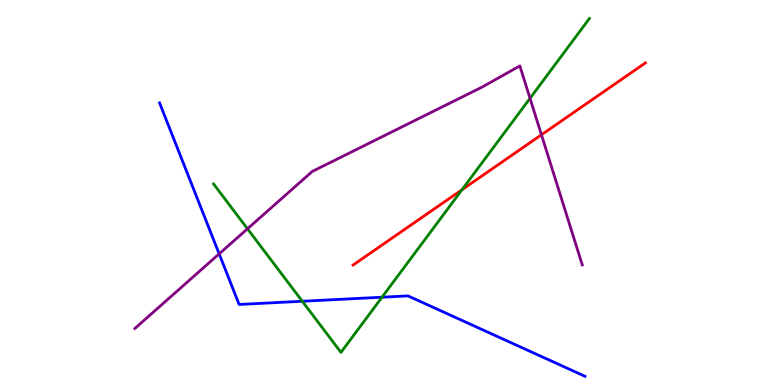[{'lines': ['blue', 'red'], 'intersections': []}, {'lines': ['green', 'red'], 'intersections': [{'x': 5.96, 'y': 5.07}]}, {'lines': ['purple', 'red'], 'intersections': [{'x': 6.99, 'y': 6.5}]}, {'lines': ['blue', 'green'], 'intersections': [{'x': 3.9, 'y': 2.18}, {'x': 4.93, 'y': 2.28}]}, {'lines': ['blue', 'purple'], 'intersections': [{'x': 2.83, 'y': 3.41}]}, {'lines': ['green', 'purple'], 'intersections': [{'x': 3.19, 'y': 4.06}, {'x': 6.84, 'y': 7.45}]}]